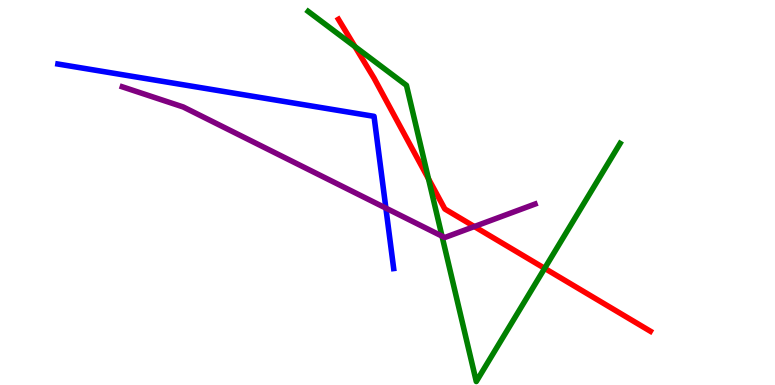[{'lines': ['blue', 'red'], 'intersections': []}, {'lines': ['green', 'red'], 'intersections': [{'x': 4.58, 'y': 8.79}, {'x': 5.53, 'y': 5.36}, {'x': 7.03, 'y': 3.03}]}, {'lines': ['purple', 'red'], 'intersections': [{'x': 6.12, 'y': 4.12}]}, {'lines': ['blue', 'green'], 'intersections': []}, {'lines': ['blue', 'purple'], 'intersections': [{'x': 4.98, 'y': 4.59}]}, {'lines': ['green', 'purple'], 'intersections': [{'x': 5.7, 'y': 3.87}]}]